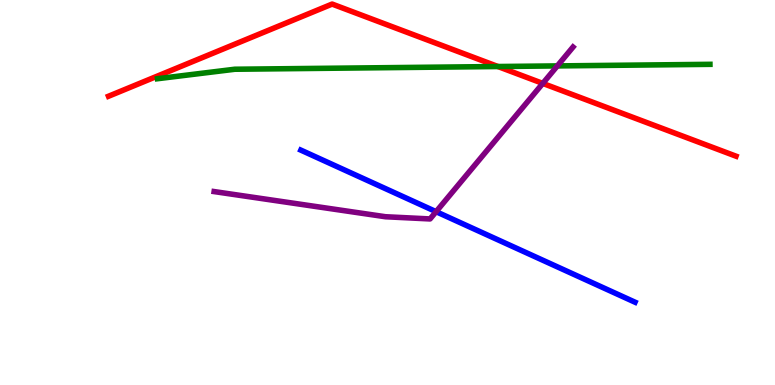[{'lines': ['blue', 'red'], 'intersections': []}, {'lines': ['green', 'red'], 'intersections': [{'x': 6.42, 'y': 8.27}]}, {'lines': ['purple', 'red'], 'intersections': [{'x': 7.0, 'y': 7.83}]}, {'lines': ['blue', 'green'], 'intersections': []}, {'lines': ['blue', 'purple'], 'intersections': [{'x': 5.63, 'y': 4.5}]}, {'lines': ['green', 'purple'], 'intersections': [{'x': 7.19, 'y': 8.29}]}]